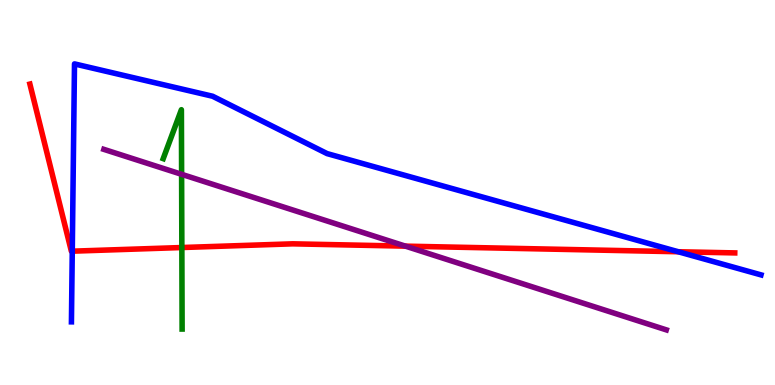[{'lines': ['blue', 'red'], 'intersections': [{'x': 0.933, 'y': 3.48}, {'x': 8.75, 'y': 3.46}]}, {'lines': ['green', 'red'], 'intersections': [{'x': 2.35, 'y': 3.57}]}, {'lines': ['purple', 'red'], 'intersections': [{'x': 5.23, 'y': 3.61}]}, {'lines': ['blue', 'green'], 'intersections': []}, {'lines': ['blue', 'purple'], 'intersections': []}, {'lines': ['green', 'purple'], 'intersections': [{'x': 2.34, 'y': 5.47}]}]